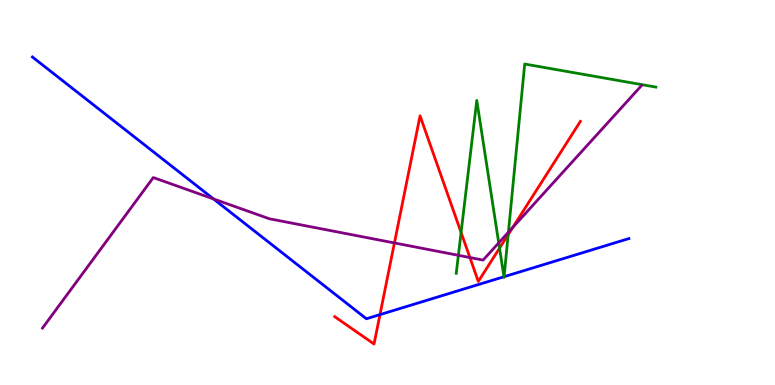[{'lines': ['blue', 'red'], 'intersections': [{'x': 4.9, 'y': 1.83}]}, {'lines': ['green', 'red'], 'intersections': [{'x': 5.95, 'y': 3.96}, {'x': 6.45, 'y': 3.55}, {'x': 6.56, 'y': 3.91}]}, {'lines': ['purple', 'red'], 'intersections': [{'x': 5.09, 'y': 3.69}, {'x': 6.06, 'y': 3.31}, {'x': 6.62, 'y': 4.09}]}, {'lines': ['blue', 'green'], 'intersections': [{'x': 6.5, 'y': 2.81}, {'x': 6.5, 'y': 2.81}]}, {'lines': ['blue', 'purple'], 'intersections': [{'x': 2.75, 'y': 4.83}]}, {'lines': ['green', 'purple'], 'intersections': [{'x': 5.91, 'y': 3.37}, {'x': 6.44, 'y': 3.69}, {'x': 6.56, 'y': 3.97}]}]